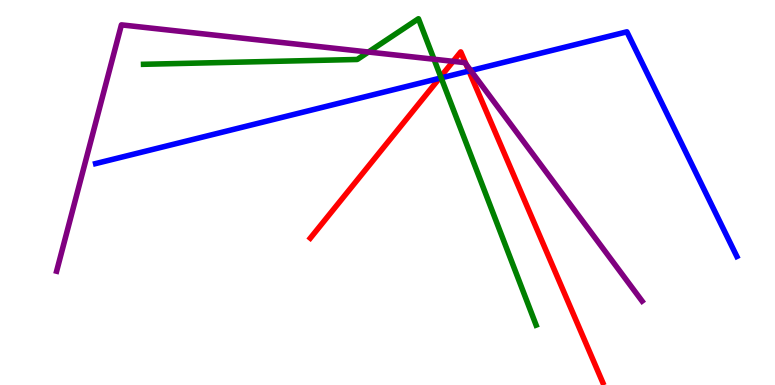[{'lines': ['blue', 'red'], 'intersections': [{'x': 5.67, 'y': 7.97}, {'x': 6.05, 'y': 8.16}]}, {'lines': ['green', 'red'], 'intersections': [{'x': 5.69, 'y': 8.01}]}, {'lines': ['purple', 'red'], 'intersections': [{'x': 5.85, 'y': 8.41}, {'x': 6.01, 'y': 8.33}]}, {'lines': ['blue', 'green'], 'intersections': [{'x': 5.69, 'y': 7.98}]}, {'lines': ['blue', 'purple'], 'intersections': [{'x': 6.07, 'y': 8.17}]}, {'lines': ['green', 'purple'], 'intersections': [{'x': 4.75, 'y': 8.65}, {'x': 5.6, 'y': 8.46}]}]